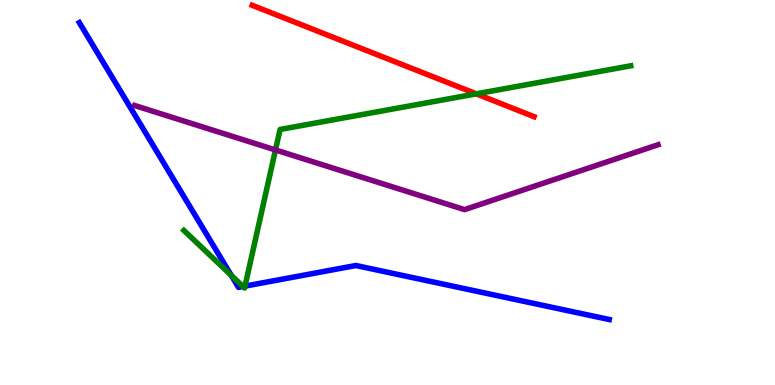[{'lines': ['blue', 'red'], 'intersections': []}, {'lines': ['green', 'red'], 'intersections': [{'x': 6.15, 'y': 7.56}]}, {'lines': ['purple', 'red'], 'intersections': []}, {'lines': ['blue', 'green'], 'intersections': [{'x': 2.98, 'y': 2.85}, {'x': 3.14, 'y': 2.56}, {'x': 3.16, 'y': 2.57}]}, {'lines': ['blue', 'purple'], 'intersections': []}, {'lines': ['green', 'purple'], 'intersections': [{'x': 3.55, 'y': 6.11}]}]